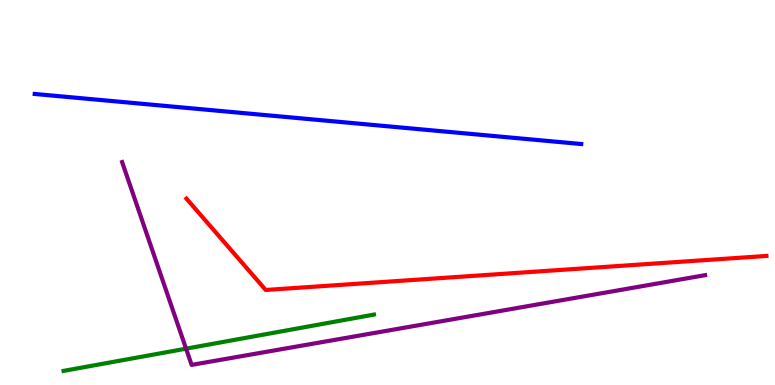[{'lines': ['blue', 'red'], 'intersections': []}, {'lines': ['green', 'red'], 'intersections': []}, {'lines': ['purple', 'red'], 'intersections': []}, {'lines': ['blue', 'green'], 'intersections': []}, {'lines': ['blue', 'purple'], 'intersections': []}, {'lines': ['green', 'purple'], 'intersections': [{'x': 2.4, 'y': 0.944}]}]